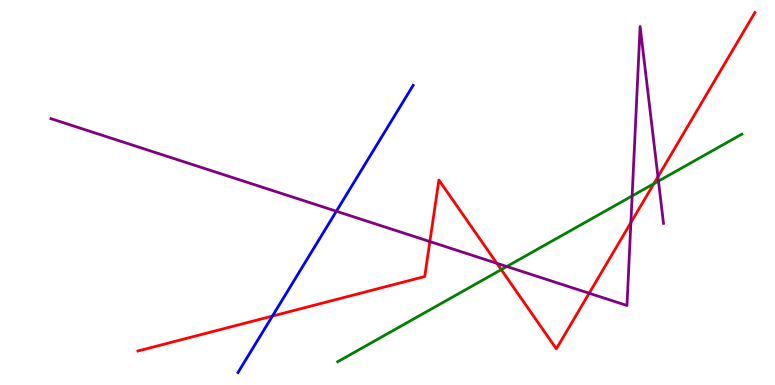[{'lines': ['blue', 'red'], 'intersections': [{'x': 3.52, 'y': 1.79}]}, {'lines': ['green', 'red'], 'intersections': [{'x': 6.47, 'y': 3.0}, {'x': 8.44, 'y': 5.23}]}, {'lines': ['purple', 'red'], 'intersections': [{'x': 5.55, 'y': 3.73}, {'x': 6.41, 'y': 3.16}, {'x': 7.6, 'y': 2.38}, {'x': 8.14, 'y': 4.22}, {'x': 8.49, 'y': 5.41}]}, {'lines': ['blue', 'green'], 'intersections': []}, {'lines': ['blue', 'purple'], 'intersections': [{'x': 4.34, 'y': 4.51}]}, {'lines': ['green', 'purple'], 'intersections': [{'x': 6.54, 'y': 3.08}, {'x': 8.16, 'y': 4.91}, {'x': 8.5, 'y': 5.3}]}]